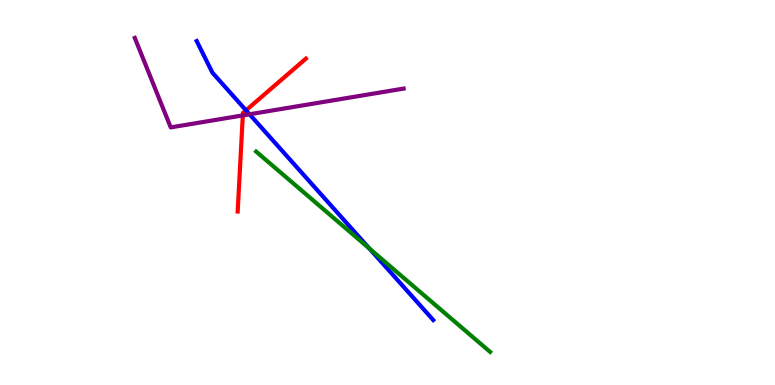[{'lines': ['blue', 'red'], 'intersections': [{'x': 3.17, 'y': 7.13}]}, {'lines': ['green', 'red'], 'intersections': []}, {'lines': ['purple', 'red'], 'intersections': [{'x': 3.13, 'y': 7.0}]}, {'lines': ['blue', 'green'], 'intersections': [{'x': 4.77, 'y': 3.54}]}, {'lines': ['blue', 'purple'], 'intersections': [{'x': 3.22, 'y': 7.03}]}, {'lines': ['green', 'purple'], 'intersections': []}]